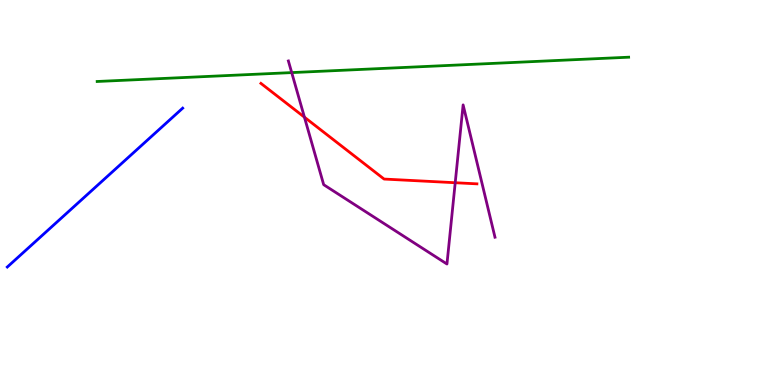[{'lines': ['blue', 'red'], 'intersections': []}, {'lines': ['green', 'red'], 'intersections': []}, {'lines': ['purple', 'red'], 'intersections': [{'x': 3.93, 'y': 6.96}, {'x': 5.87, 'y': 5.25}]}, {'lines': ['blue', 'green'], 'intersections': []}, {'lines': ['blue', 'purple'], 'intersections': []}, {'lines': ['green', 'purple'], 'intersections': [{'x': 3.76, 'y': 8.11}]}]